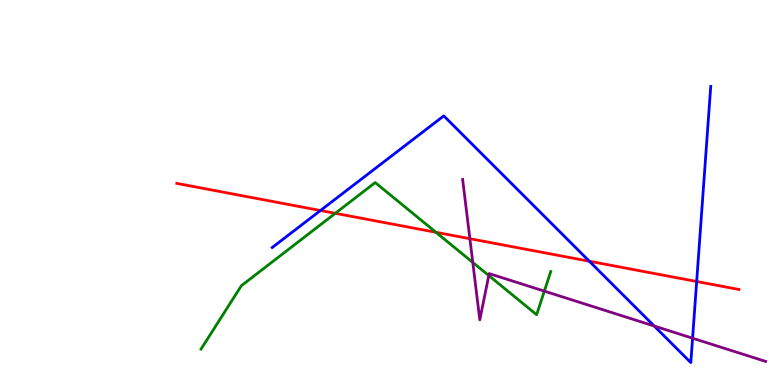[{'lines': ['blue', 'red'], 'intersections': [{'x': 4.13, 'y': 4.53}, {'x': 7.6, 'y': 3.21}, {'x': 8.99, 'y': 2.69}]}, {'lines': ['green', 'red'], 'intersections': [{'x': 4.33, 'y': 4.46}, {'x': 5.63, 'y': 3.97}]}, {'lines': ['purple', 'red'], 'intersections': [{'x': 6.06, 'y': 3.8}]}, {'lines': ['blue', 'green'], 'intersections': []}, {'lines': ['blue', 'purple'], 'intersections': [{'x': 8.44, 'y': 1.53}, {'x': 8.94, 'y': 1.22}]}, {'lines': ['green', 'purple'], 'intersections': [{'x': 6.1, 'y': 3.18}, {'x': 6.31, 'y': 2.84}, {'x': 7.02, 'y': 2.44}]}]